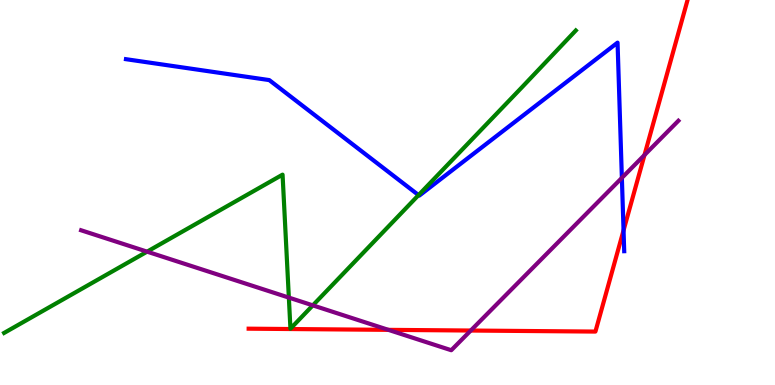[{'lines': ['blue', 'red'], 'intersections': [{'x': 8.05, 'y': 4.02}]}, {'lines': ['green', 'red'], 'intersections': []}, {'lines': ['purple', 'red'], 'intersections': [{'x': 5.01, 'y': 1.43}, {'x': 6.07, 'y': 1.41}, {'x': 8.32, 'y': 5.97}]}, {'lines': ['blue', 'green'], 'intersections': [{'x': 5.4, 'y': 4.93}]}, {'lines': ['blue', 'purple'], 'intersections': [{'x': 8.02, 'y': 5.38}]}, {'lines': ['green', 'purple'], 'intersections': [{'x': 1.9, 'y': 3.46}, {'x': 3.73, 'y': 2.27}, {'x': 4.04, 'y': 2.07}]}]